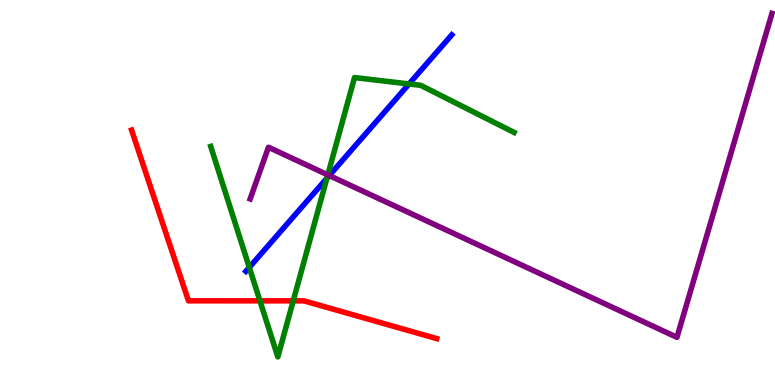[{'lines': ['blue', 'red'], 'intersections': []}, {'lines': ['green', 'red'], 'intersections': [{'x': 3.35, 'y': 2.19}, {'x': 3.78, 'y': 2.19}]}, {'lines': ['purple', 'red'], 'intersections': []}, {'lines': ['blue', 'green'], 'intersections': [{'x': 3.22, 'y': 3.05}, {'x': 4.22, 'y': 5.37}, {'x': 5.28, 'y': 7.82}]}, {'lines': ['blue', 'purple'], 'intersections': [{'x': 4.25, 'y': 5.44}]}, {'lines': ['green', 'purple'], 'intersections': [{'x': 4.23, 'y': 5.46}]}]